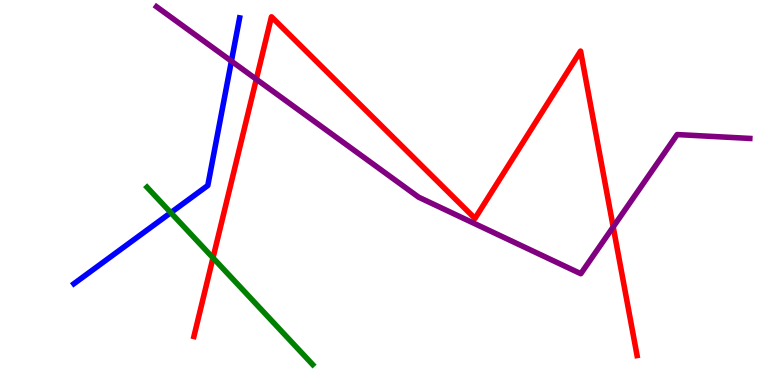[{'lines': ['blue', 'red'], 'intersections': []}, {'lines': ['green', 'red'], 'intersections': [{'x': 2.75, 'y': 3.3}]}, {'lines': ['purple', 'red'], 'intersections': [{'x': 3.31, 'y': 7.94}, {'x': 7.91, 'y': 4.11}]}, {'lines': ['blue', 'green'], 'intersections': [{'x': 2.2, 'y': 4.48}]}, {'lines': ['blue', 'purple'], 'intersections': [{'x': 2.99, 'y': 8.41}]}, {'lines': ['green', 'purple'], 'intersections': []}]